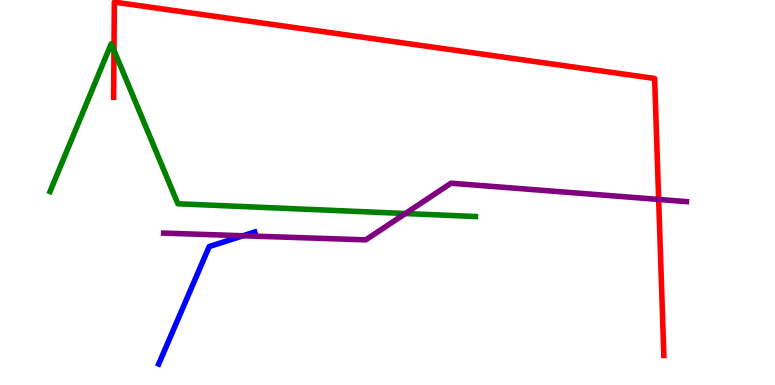[{'lines': ['blue', 'red'], 'intersections': []}, {'lines': ['green', 'red'], 'intersections': [{'x': 1.47, 'y': 8.69}]}, {'lines': ['purple', 'red'], 'intersections': [{'x': 8.5, 'y': 4.82}]}, {'lines': ['blue', 'green'], 'intersections': []}, {'lines': ['blue', 'purple'], 'intersections': [{'x': 3.14, 'y': 3.88}]}, {'lines': ['green', 'purple'], 'intersections': [{'x': 5.23, 'y': 4.45}]}]